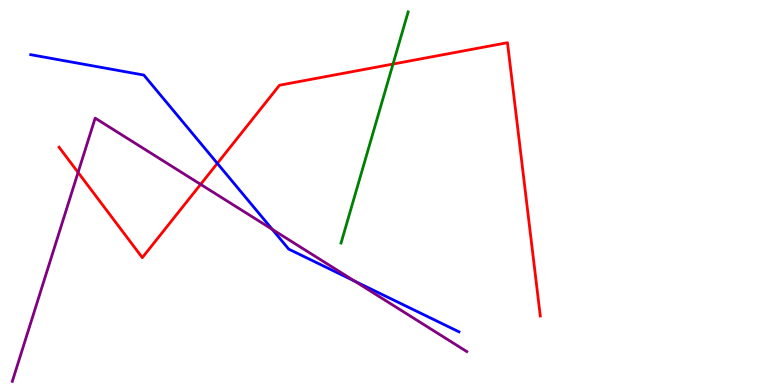[{'lines': ['blue', 'red'], 'intersections': [{'x': 2.8, 'y': 5.76}]}, {'lines': ['green', 'red'], 'intersections': [{'x': 5.07, 'y': 8.34}]}, {'lines': ['purple', 'red'], 'intersections': [{'x': 1.01, 'y': 5.52}, {'x': 2.59, 'y': 5.21}]}, {'lines': ['blue', 'green'], 'intersections': []}, {'lines': ['blue', 'purple'], 'intersections': [{'x': 3.51, 'y': 4.04}, {'x': 4.58, 'y': 2.7}]}, {'lines': ['green', 'purple'], 'intersections': []}]